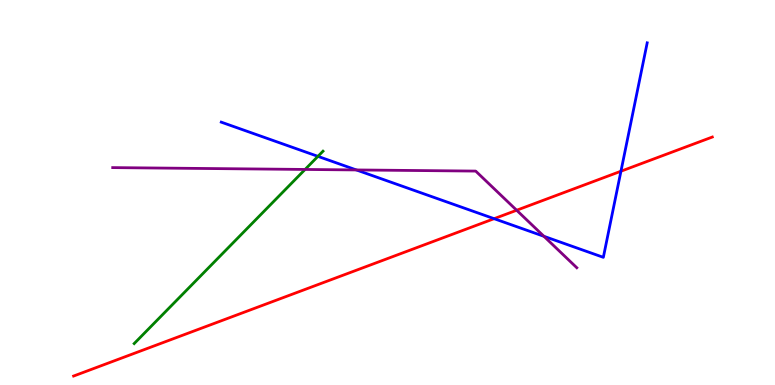[{'lines': ['blue', 'red'], 'intersections': [{'x': 6.38, 'y': 4.32}, {'x': 8.01, 'y': 5.55}]}, {'lines': ['green', 'red'], 'intersections': []}, {'lines': ['purple', 'red'], 'intersections': [{'x': 6.67, 'y': 4.54}]}, {'lines': ['blue', 'green'], 'intersections': [{'x': 4.1, 'y': 5.94}]}, {'lines': ['blue', 'purple'], 'intersections': [{'x': 4.6, 'y': 5.59}, {'x': 7.02, 'y': 3.86}]}, {'lines': ['green', 'purple'], 'intersections': [{'x': 3.94, 'y': 5.6}]}]